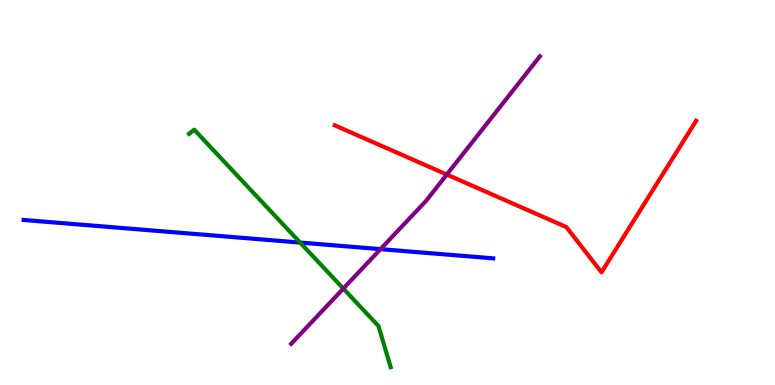[{'lines': ['blue', 'red'], 'intersections': []}, {'lines': ['green', 'red'], 'intersections': []}, {'lines': ['purple', 'red'], 'intersections': [{'x': 5.77, 'y': 5.47}]}, {'lines': ['blue', 'green'], 'intersections': [{'x': 3.87, 'y': 3.7}]}, {'lines': ['blue', 'purple'], 'intersections': [{'x': 4.91, 'y': 3.53}]}, {'lines': ['green', 'purple'], 'intersections': [{'x': 4.43, 'y': 2.5}]}]